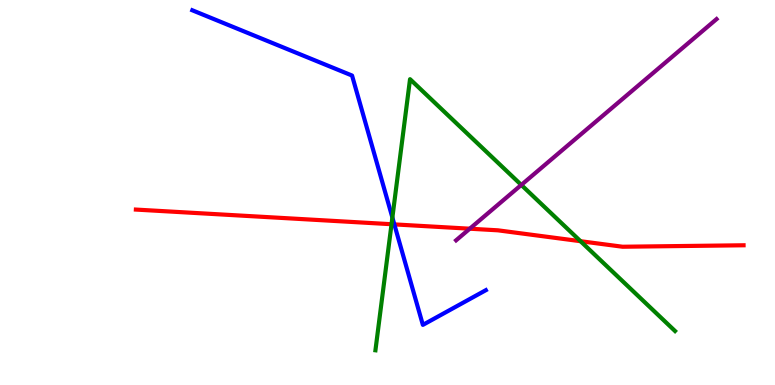[{'lines': ['blue', 'red'], 'intersections': [{'x': 5.09, 'y': 4.17}]}, {'lines': ['green', 'red'], 'intersections': [{'x': 5.05, 'y': 4.18}, {'x': 7.49, 'y': 3.74}]}, {'lines': ['purple', 'red'], 'intersections': [{'x': 6.06, 'y': 4.06}]}, {'lines': ['blue', 'green'], 'intersections': [{'x': 5.06, 'y': 4.35}]}, {'lines': ['blue', 'purple'], 'intersections': []}, {'lines': ['green', 'purple'], 'intersections': [{'x': 6.73, 'y': 5.2}]}]